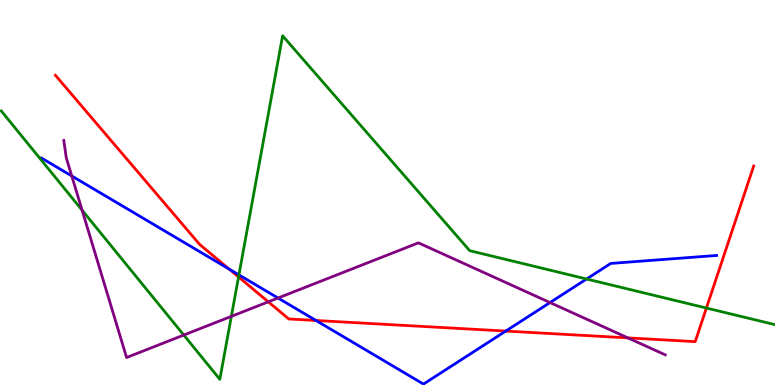[{'lines': ['blue', 'red'], 'intersections': [{'x': 2.96, 'y': 3.01}, {'x': 4.08, 'y': 1.68}, {'x': 6.53, 'y': 1.4}]}, {'lines': ['green', 'red'], 'intersections': [{'x': 3.08, 'y': 2.81}, {'x': 9.11, 'y': 2.0}]}, {'lines': ['purple', 'red'], 'intersections': [{'x': 3.46, 'y': 2.16}, {'x': 8.1, 'y': 1.22}]}, {'lines': ['blue', 'green'], 'intersections': [{'x': 3.08, 'y': 2.86}, {'x': 7.57, 'y': 2.75}]}, {'lines': ['blue', 'purple'], 'intersections': [{'x': 0.926, 'y': 5.43}, {'x': 3.59, 'y': 2.26}, {'x': 7.1, 'y': 2.14}]}, {'lines': ['green', 'purple'], 'intersections': [{'x': 1.06, 'y': 4.54}, {'x': 2.37, 'y': 1.3}, {'x': 2.99, 'y': 1.78}]}]